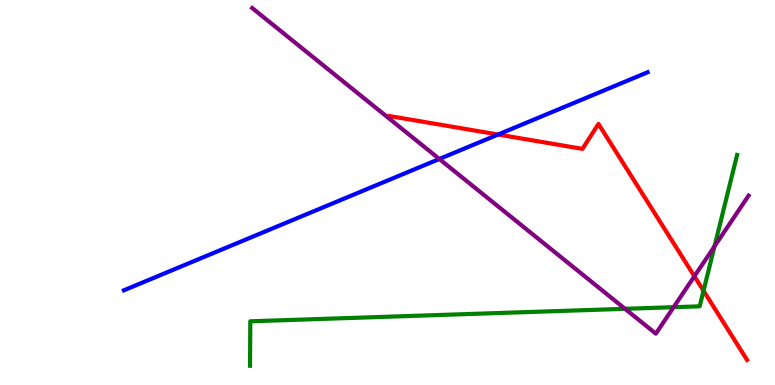[{'lines': ['blue', 'red'], 'intersections': [{'x': 6.43, 'y': 6.51}]}, {'lines': ['green', 'red'], 'intersections': [{'x': 9.08, 'y': 2.45}]}, {'lines': ['purple', 'red'], 'intersections': [{'x': 8.96, 'y': 2.82}]}, {'lines': ['blue', 'green'], 'intersections': []}, {'lines': ['blue', 'purple'], 'intersections': [{'x': 5.67, 'y': 5.87}]}, {'lines': ['green', 'purple'], 'intersections': [{'x': 8.06, 'y': 1.98}, {'x': 8.69, 'y': 2.02}, {'x': 9.22, 'y': 3.6}]}]